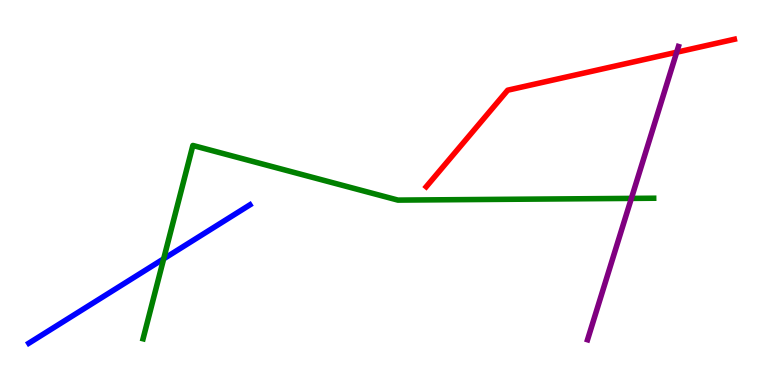[{'lines': ['blue', 'red'], 'intersections': []}, {'lines': ['green', 'red'], 'intersections': []}, {'lines': ['purple', 'red'], 'intersections': [{'x': 8.73, 'y': 8.64}]}, {'lines': ['blue', 'green'], 'intersections': [{'x': 2.11, 'y': 3.28}]}, {'lines': ['blue', 'purple'], 'intersections': []}, {'lines': ['green', 'purple'], 'intersections': [{'x': 8.15, 'y': 4.85}]}]